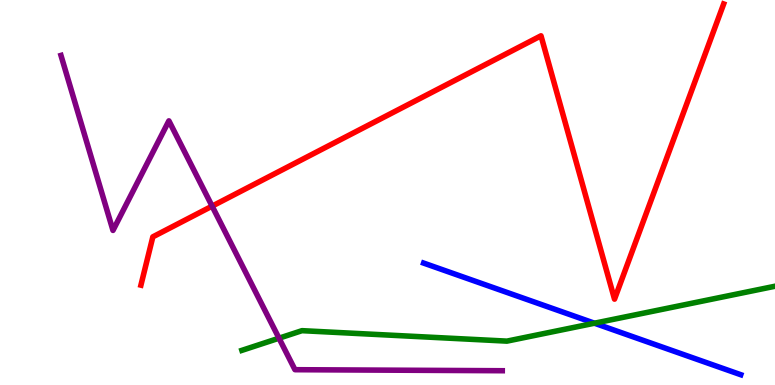[{'lines': ['blue', 'red'], 'intersections': []}, {'lines': ['green', 'red'], 'intersections': []}, {'lines': ['purple', 'red'], 'intersections': [{'x': 2.74, 'y': 4.65}]}, {'lines': ['blue', 'green'], 'intersections': [{'x': 7.67, 'y': 1.6}]}, {'lines': ['blue', 'purple'], 'intersections': []}, {'lines': ['green', 'purple'], 'intersections': [{'x': 3.6, 'y': 1.22}]}]